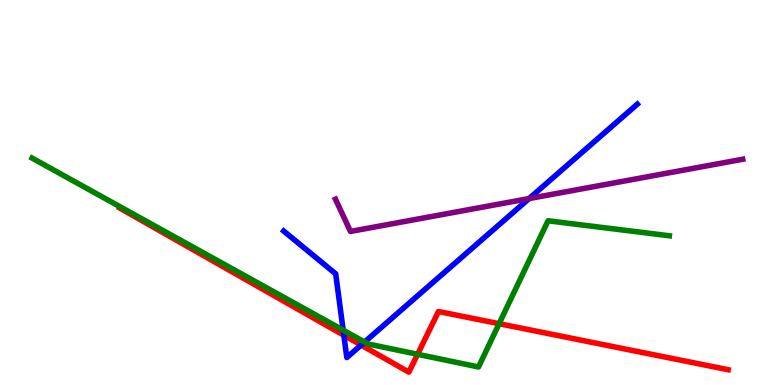[{'lines': ['blue', 'red'], 'intersections': [{'x': 4.44, 'y': 1.29}, {'x': 4.66, 'y': 1.04}]}, {'lines': ['green', 'red'], 'intersections': [{'x': 5.39, 'y': 0.798}, {'x': 6.44, 'y': 1.59}]}, {'lines': ['purple', 'red'], 'intersections': []}, {'lines': ['blue', 'green'], 'intersections': [{'x': 4.43, 'y': 1.42}, {'x': 4.7, 'y': 1.12}]}, {'lines': ['blue', 'purple'], 'intersections': [{'x': 6.83, 'y': 4.84}]}, {'lines': ['green', 'purple'], 'intersections': []}]